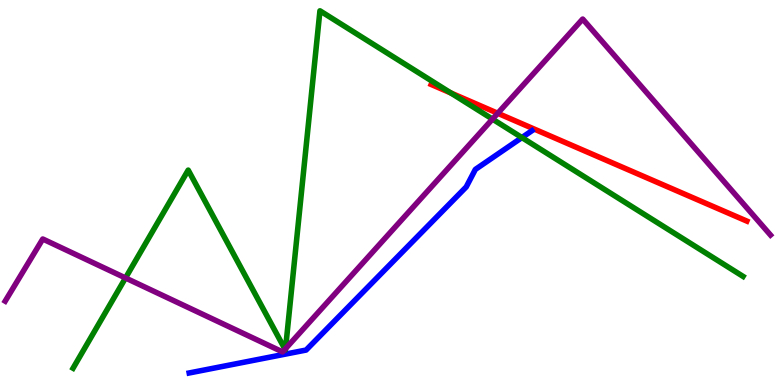[{'lines': ['blue', 'red'], 'intersections': []}, {'lines': ['green', 'red'], 'intersections': [{'x': 5.82, 'y': 7.59}]}, {'lines': ['purple', 'red'], 'intersections': [{'x': 6.42, 'y': 7.06}]}, {'lines': ['blue', 'green'], 'intersections': [{'x': 6.73, 'y': 6.43}]}, {'lines': ['blue', 'purple'], 'intersections': []}, {'lines': ['green', 'purple'], 'intersections': [{'x': 1.62, 'y': 2.78}, {'x': 3.68, 'y': 0.928}, {'x': 3.68, 'y': 0.943}, {'x': 6.35, 'y': 6.91}]}]